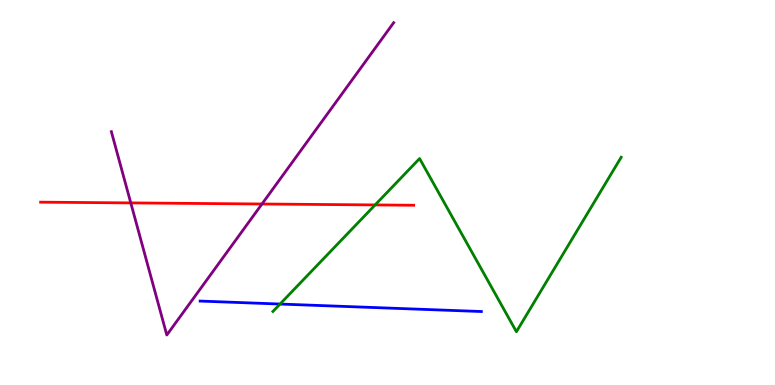[{'lines': ['blue', 'red'], 'intersections': []}, {'lines': ['green', 'red'], 'intersections': [{'x': 4.84, 'y': 4.68}]}, {'lines': ['purple', 'red'], 'intersections': [{'x': 1.69, 'y': 4.73}, {'x': 3.38, 'y': 4.7}]}, {'lines': ['blue', 'green'], 'intersections': [{'x': 3.61, 'y': 2.1}]}, {'lines': ['blue', 'purple'], 'intersections': []}, {'lines': ['green', 'purple'], 'intersections': []}]